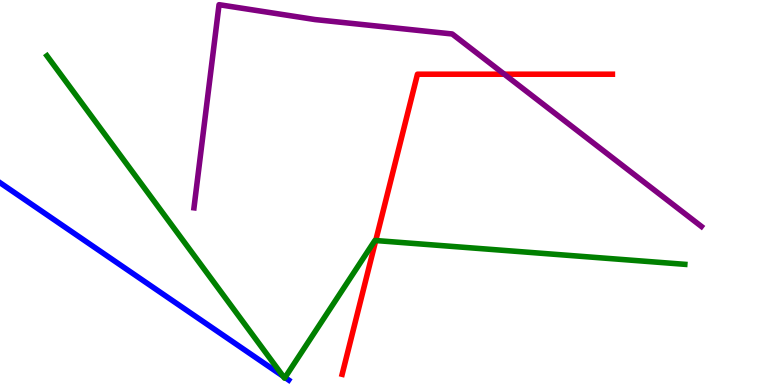[{'lines': ['blue', 'red'], 'intersections': []}, {'lines': ['green', 'red'], 'intersections': [{'x': 4.85, 'y': 3.75}]}, {'lines': ['purple', 'red'], 'intersections': [{'x': 6.51, 'y': 8.07}]}, {'lines': ['blue', 'green'], 'intersections': [{'x': 3.65, 'y': 0.228}, {'x': 3.68, 'y': 0.194}]}, {'lines': ['blue', 'purple'], 'intersections': []}, {'lines': ['green', 'purple'], 'intersections': []}]